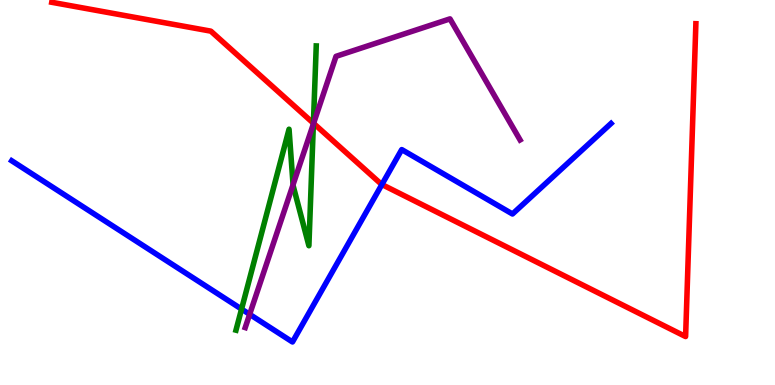[{'lines': ['blue', 'red'], 'intersections': [{'x': 4.93, 'y': 5.21}]}, {'lines': ['green', 'red'], 'intersections': [{'x': 4.04, 'y': 6.8}]}, {'lines': ['purple', 'red'], 'intersections': [{'x': 4.05, 'y': 6.8}]}, {'lines': ['blue', 'green'], 'intersections': [{'x': 3.12, 'y': 1.97}]}, {'lines': ['blue', 'purple'], 'intersections': [{'x': 3.22, 'y': 1.84}]}, {'lines': ['green', 'purple'], 'intersections': [{'x': 3.78, 'y': 5.2}, {'x': 4.04, 'y': 6.78}]}]